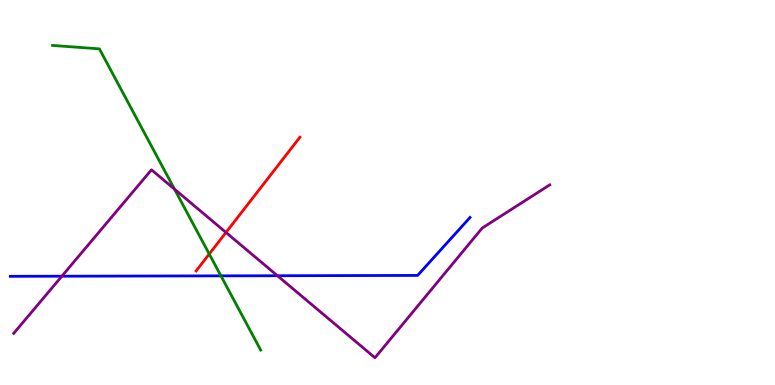[{'lines': ['blue', 'red'], 'intersections': []}, {'lines': ['green', 'red'], 'intersections': [{'x': 2.7, 'y': 3.4}]}, {'lines': ['purple', 'red'], 'intersections': [{'x': 2.92, 'y': 3.96}]}, {'lines': ['blue', 'green'], 'intersections': [{'x': 2.85, 'y': 2.83}]}, {'lines': ['blue', 'purple'], 'intersections': [{'x': 0.798, 'y': 2.83}, {'x': 3.58, 'y': 2.84}]}, {'lines': ['green', 'purple'], 'intersections': [{'x': 2.25, 'y': 5.09}]}]